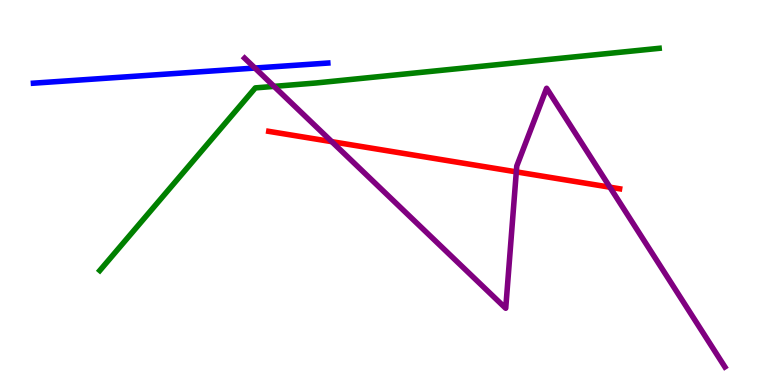[{'lines': ['blue', 'red'], 'intersections': []}, {'lines': ['green', 'red'], 'intersections': []}, {'lines': ['purple', 'red'], 'intersections': [{'x': 4.28, 'y': 6.32}, {'x': 6.66, 'y': 5.54}, {'x': 7.87, 'y': 5.14}]}, {'lines': ['blue', 'green'], 'intersections': []}, {'lines': ['blue', 'purple'], 'intersections': [{'x': 3.29, 'y': 8.23}]}, {'lines': ['green', 'purple'], 'intersections': [{'x': 3.54, 'y': 7.76}]}]